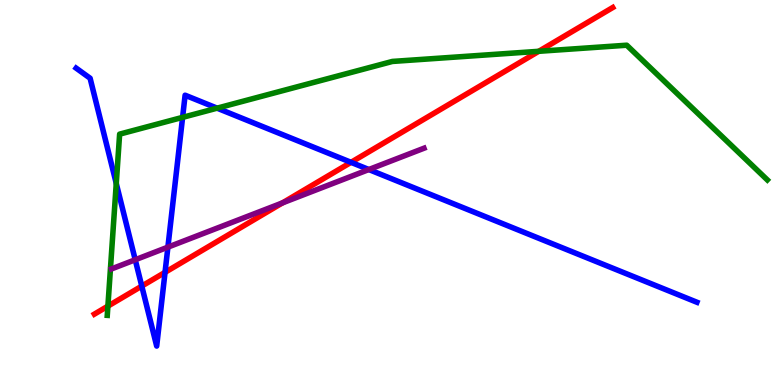[{'lines': ['blue', 'red'], 'intersections': [{'x': 1.83, 'y': 2.57}, {'x': 2.13, 'y': 2.93}, {'x': 4.53, 'y': 5.78}]}, {'lines': ['green', 'red'], 'intersections': [{'x': 1.39, 'y': 2.05}, {'x': 6.95, 'y': 8.67}]}, {'lines': ['purple', 'red'], 'intersections': [{'x': 3.64, 'y': 4.73}]}, {'lines': ['blue', 'green'], 'intersections': [{'x': 1.5, 'y': 5.23}, {'x': 2.36, 'y': 6.95}, {'x': 2.8, 'y': 7.19}]}, {'lines': ['blue', 'purple'], 'intersections': [{'x': 1.74, 'y': 3.25}, {'x': 2.17, 'y': 3.58}, {'x': 4.76, 'y': 5.6}]}, {'lines': ['green', 'purple'], 'intersections': []}]